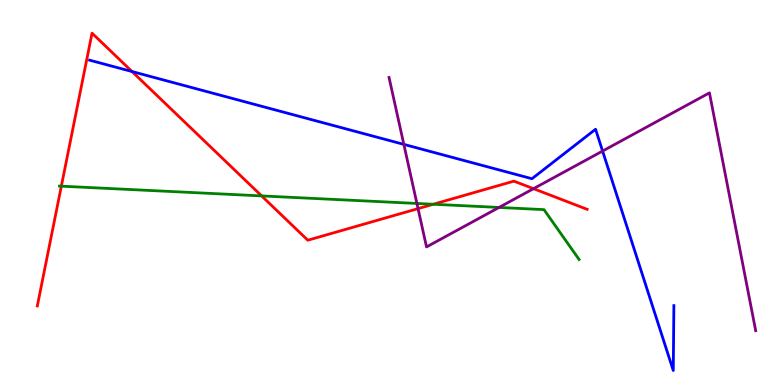[{'lines': ['blue', 'red'], 'intersections': [{'x': 1.7, 'y': 8.14}]}, {'lines': ['green', 'red'], 'intersections': [{'x': 0.792, 'y': 5.16}, {'x': 3.38, 'y': 4.91}, {'x': 5.59, 'y': 4.69}]}, {'lines': ['purple', 'red'], 'intersections': [{'x': 5.39, 'y': 4.58}, {'x': 6.88, 'y': 5.1}]}, {'lines': ['blue', 'green'], 'intersections': []}, {'lines': ['blue', 'purple'], 'intersections': [{'x': 5.21, 'y': 6.25}, {'x': 7.78, 'y': 6.08}]}, {'lines': ['green', 'purple'], 'intersections': [{'x': 5.38, 'y': 4.72}, {'x': 6.44, 'y': 4.61}]}]